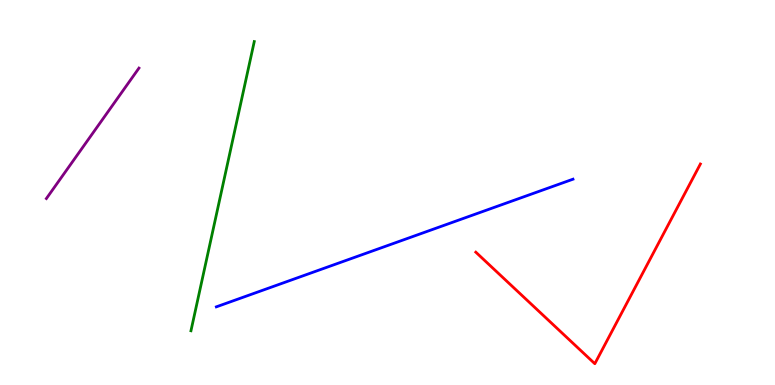[{'lines': ['blue', 'red'], 'intersections': []}, {'lines': ['green', 'red'], 'intersections': []}, {'lines': ['purple', 'red'], 'intersections': []}, {'lines': ['blue', 'green'], 'intersections': []}, {'lines': ['blue', 'purple'], 'intersections': []}, {'lines': ['green', 'purple'], 'intersections': []}]